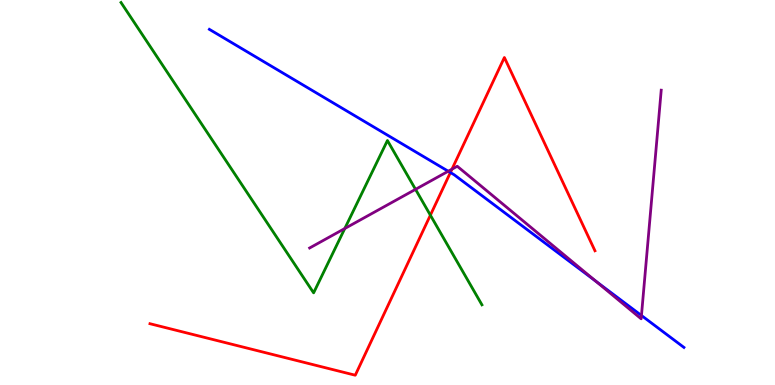[{'lines': ['blue', 'red'], 'intersections': [{'x': 5.81, 'y': 5.52}]}, {'lines': ['green', 'red'], 'intersections': [{'x': 5.55, 'y': 4.41}]}, {'lines': ['purple', 'red'], 'intersections': [{'x': 5.83, 'y': 5.61}]}, {'lines': ['blue', 'green'], 'intersections': []}, {'lines': ['blue', 'purple'], 'intersections': [{'x': 5.78, 'y': 5.55}, {'x': 7.69, 'y': 2.7}, {'x': 8.28, 'y': 1.81}]}, {'lines': ['green', 'purple'], 'intersections': [{'x': 4.45, 'y': 4.06}, {'x': 5.36, 'y': 5.08}]}]